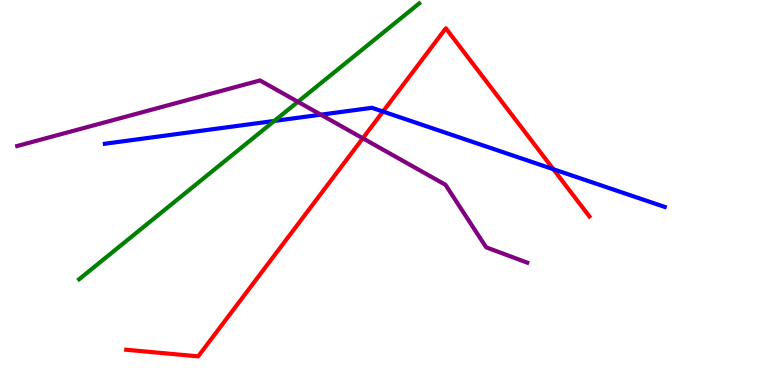[{'lines': ['blue', 'red'], 'intersections': [{'x': 4.94, 'y': 7.1}, {'x': 7.14, 'y': 5.6}]}, {'lines': ['green', 'red'], 'intersections': []}, {'lines': ['purple', 'red'], 'intersections': [{'x': 4.68, 'y': 6.41}]}, {'lines': ['blue', 'green'], 'intersections': [{'x': 3.54, 'y': 6.86}]}, {'lines': ['blue', 'purple'], 'intersections': [{'x': 4.14, 'y': 7.02}]}, {'lines': ['green', 'purple'], 'intersections': [{'x': 3.84, 'y': 7.36}]}]